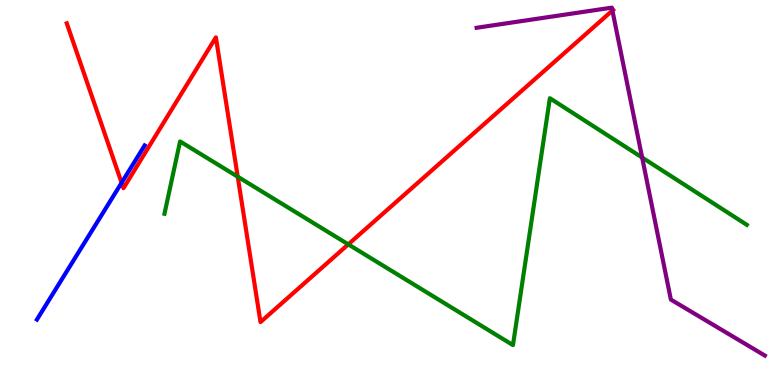[{'lines': ['blue', 'red'], 'intersections': [{'x': 1.57, 'y': 5.25}]}, {'lines': ['green', 'red'], 'intersections': [{'x': 3.07, 'y': 5.41}, {'x': 4.49, 'y': 3.65}]}, {'lines': ['purple', 'red'], 'intersections': [{'x': 7.9, 'y': 9.73}]}, {'lines': ['blue', 'green'], 'intersections': []}, {'lines': ['blue', 'purple'], 'intersections': []}, {'lines': ['green', 'purple'], 'intersections': [{'x': 8.29, 'y': 5.91}]}]